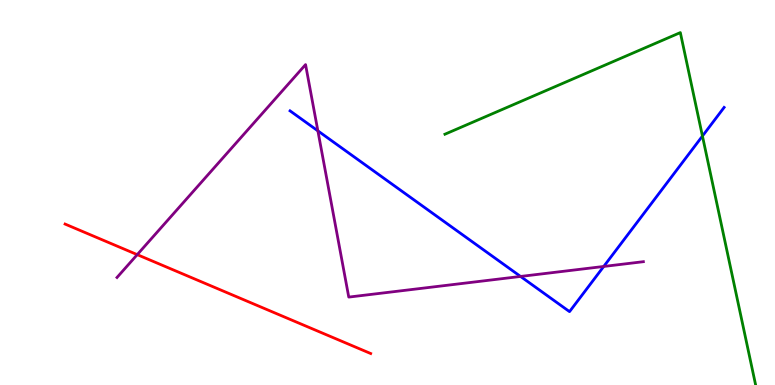[{'lines': ['blue', 'red'], 'intersections': []}, {'lines': ['green', 'red'], 'intersections': []}, {'lines': ['purple', 'red'], 'intersections': [{'x': 1.77, 'y': 3.39}]}, {'lines': ['blue', 'green'], 'intersections': [{'x': 9.06, 'y': 6.47}]}, {'lines': ['blue', 'purple'], 'intersections': [{'x': 4.1, 'y': 6.6}, {'x': 6.72, 'y': 2.82}, {'x': 7.79, 'y': 3.08}]}, {'lines': ['green', 'purple'], 'intersections': []}]